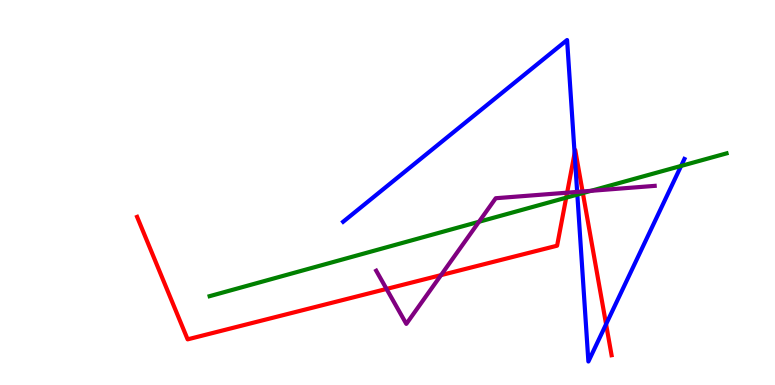[{'lines': ['blue', 'red'], 'intersections': [{'x': 7.41, 'y': 6.02}, {'x': 7.82, 'y': 1.58}]}, {'lines': ['green', 'red'], 'intersections': [{'x': 7.31, 'y': 4.87}, {'x': 7.52, 'y': 4.99}]}, {'lines': ['purple', 'red'], 'intersections': [{'x': 4.99, 'y': 2.5}, {'x': 5.69, 'y': 2.85}, {'x': 7.32, 'y': 5.0}, {'x': 7.52, 'y': 5.03}]}, {'lines': ['blue', 'green'], 'intersections': [{'x': 7.45, 'y': 4.95}, {'x': 8.79, 'y': 5.69}]}, {'lines': ['blue', 'purple'], 'intersections': [{'x': 7.45, 'y': 5.02}]}, {'lines': ['green', 'purple'], 'intersections': [{'x': 6.18, 'y': 4.24}, {'x': 7.63, 'y': 5.04}]}]